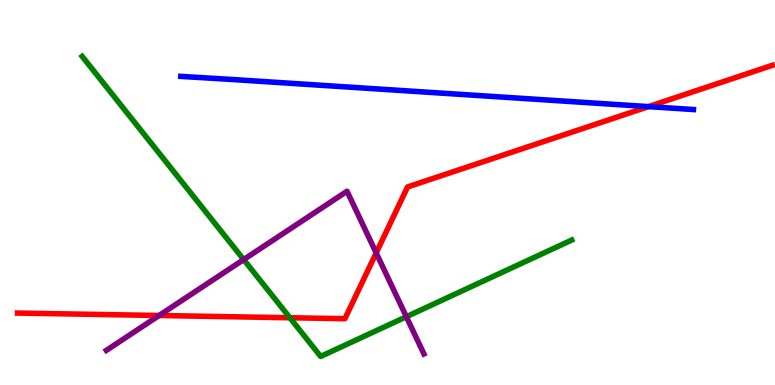[{'lines': ['blue', 'red'], 'intersections': [{'x': 8.37, 'y': 7.23}]}, {'lines': ['green', 'red'], 'intersections': [{'x': 3.74, 'y': 1.75}]}, {'lines': ['purple', 'red'], 'intersections': [{'x': 2.05, 'y': 1.81}, {'x': 4.85, 'y': 3.43}]}, {'lines': ['blue', 'green'], 'intersections': []}, {'lines': ['blue', 'purple'], 'intersections': []}, {'lines': ['green', 'purple'], 'intersections': [{'x': 3.14, 'y': 3.26}, {'x': 5.24, 'y': 1.77}]}]